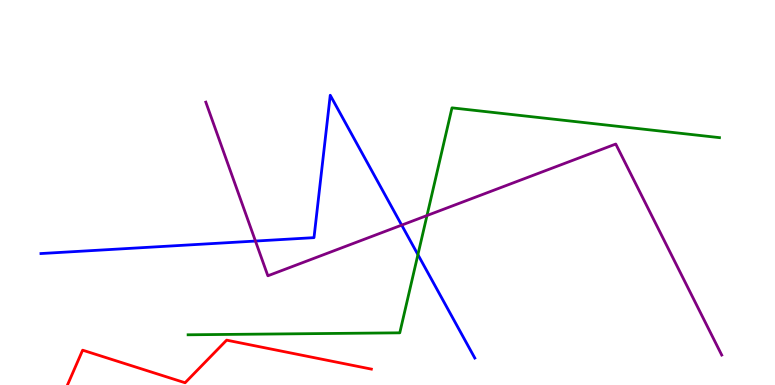[{'lines': ['blue', 'red'], 'intersections': []}, {'lines': ['green', 'red'], 'intersections': []}, {'lines': ['purple', 'red'], 'intersections': []}, {'lines': ['blue', 'green'], 'intersections': [{'x': 5.39, 'y': 3.39}]}, {'lines': ['blue', 'purple'], 'intersections': [{'x': 3.3, 'y': 3.74}, {'x': 5.18, 'y': 4.15}]}, {'lines': ['green', 'purple'], 'intersections': [{'x': 5.51, 'y': 4.4}]}]